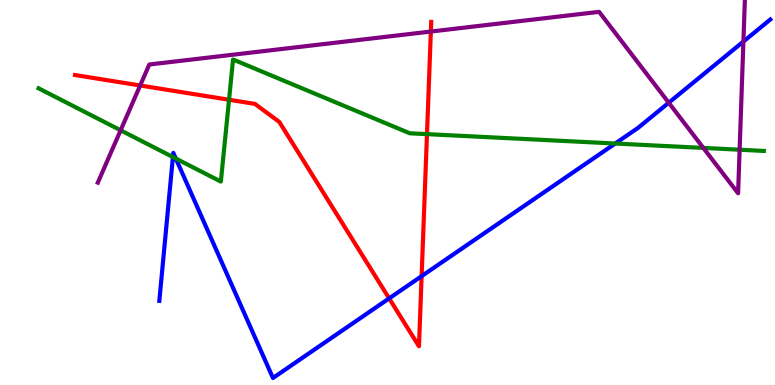[{'lines': ['blue', 'red'], 'intersections': [{'x': 5.02, 'y': 2.25}, {'x': 5.44, 'y': 2.83}]}, {'lines': ['green', 'red'], 'intersections': [{'x': 2.96, 'y': 7.41}, {'x': 5.51, 'y': 6.52}]}, {'lines': ['purple', 'red'], 'intersections': [{'x': 1.81, 'y': 7.78}, {'x': 5.56, 'y': 9.18}]}, {'lines': ['blue', 'green'], 'intersections': [{'x': 2.23, 'y': 5.92}, {'x': 2.27, 'y': 5.88}, {'x': 7.94, 'y': 6.27}]}, {'lines': ['blue', 'purple'], 'intersections': [{'x': 8.63, 'y': 7.33}, {'x': 9.59, 'y': 8.92}]}, {'lines': ['green', 'purple'], 'intersections': [{'x': 1.56, 'y': 6.62}, {'x': 9.08, 'y': 6.16}, {'x': 9.54, 'y': 6.11}]}]